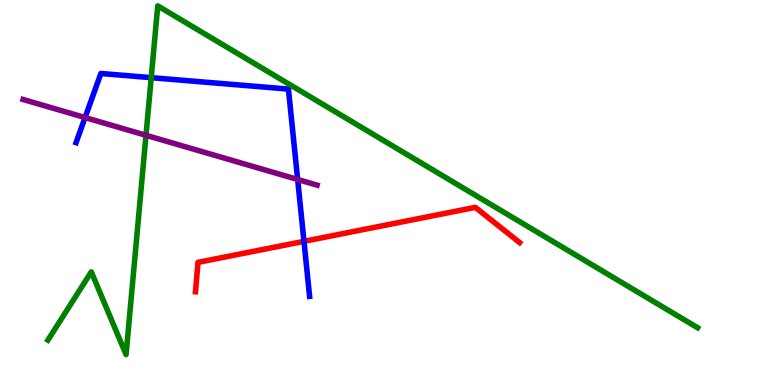[{'lines': ['blue', 'red'], 'intersections': [{'x': 3.92, 'y': 3.73}]}, {'lines': ['green', 'red'], 'intersections': []}, {'lines': ['purple', 'red'], 'intersections': []}, {'lines': ['blue', 'green'], 'intersections': [{'x': 1.95, 'y': 7.98}]}, {'lines': ['blue', 'purple'], 'intersections': [{'x': 1.1, 'y': 6.95}, {'x': 3.84, 'y': 5.34}]}, {'lines': ['green', 'purple'], 'intersections': [{'x': 1.88, 'y': 6.49}]}]